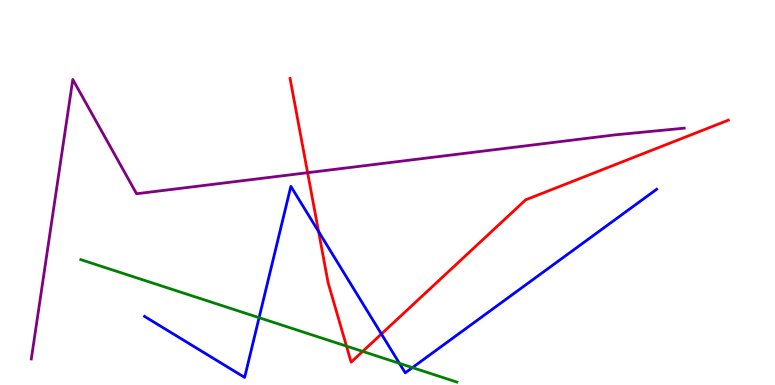[{'lines': ['blue', 'red'], 'intersections': [{'x': 4.11, 'y': 3.99}, {'x': 4.92, 'y': 1.33}]}, {'lines': ['green', 'red'], 'intersections': [{'x': 4.47, 'y': 1.01}, {'x': 4.68, 'y': 0.873}]}, {'lines': ['purple', 'red'], 'intersections': [{'x': 3.97, 'y': 5.51}]}, {'lines': ['blue', 'green'], 'intersections': [{'x': 3.34, 'y': 1.75}, {'x': 5.15, 'y': 0.562}, {'x': 5.32, 'y': 0.452}]}, {'lines': ['blue', 'purple'], 'intersections': []}, {'lines': ['green', 'purple'], 'intersections': []}]